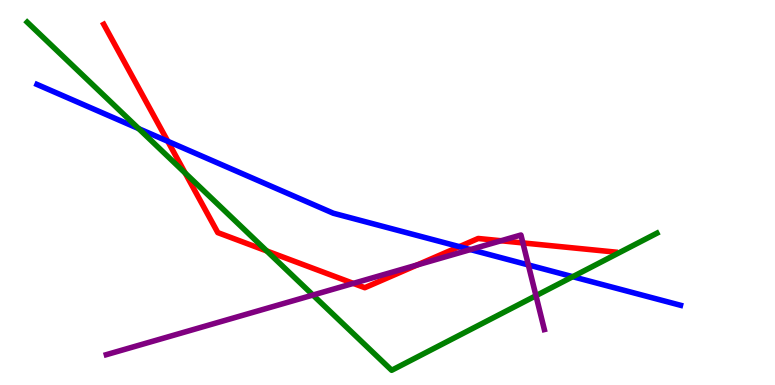[{'lines': ['blue', 'red'], 'intersections': [{'x': 2.17, 'y': 6.33}, {'x': 5.93, 'y': 3.59}]}, {'lines': ['green', 'red'], 'intersections': [{'x': 2.39, 'y': 5.5}, {'x': 3.44, 'y': 3.48}]}, {'lines': ['purple', 'red'], 'intersections': [{'x': 4.56, 'y': 2.64}, {'x': 5.38, 'y': 3.12}, {'x': 6.47, 'y': 3.75}, {'x': 6.75, 'y': 3.69}]}, {'lines': ['blue', 'green'], 'intersections': [{'x': 1.79, 'y': 6.66}, {'x': 7.39, 'y': 2.81}]}, {'lines': ['blue', 'purple'], 'intersections': [{'x': 6.07, 'y': 3.52}, {'x': 6.82, 'y': 3.12}]}, {'lines': ['green', 'purple'], 'intersections': [{'x': 4.04, 'y': 2.34}, {'x': 6.92, 'y': 2.32}]}]